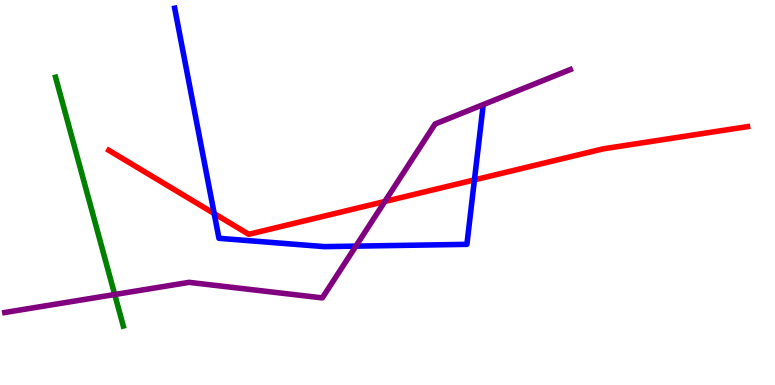[{'lines': ['blue', 'red'], 'intersections': [{'x': 2.76, 'y': 4.45}, {'x': 6.12, 'y': 5.33}]}, {'lines': ['green', 'red'], 'intersections': []}, {'lines': ['purple', 'red'], 'intersections': [{'x': 4.97, 'y': 4.77}]}, {'lines': ['blue', 'green'], 'intersections': []}, {'lines': ['blue', 'purple'], 'intersections': [{'x': 4.59, 'y': 3.61}]}, {'lines': ['green', 'purple'], 'intersections': [{'x': 1.48, 'y': 2.35}]}]